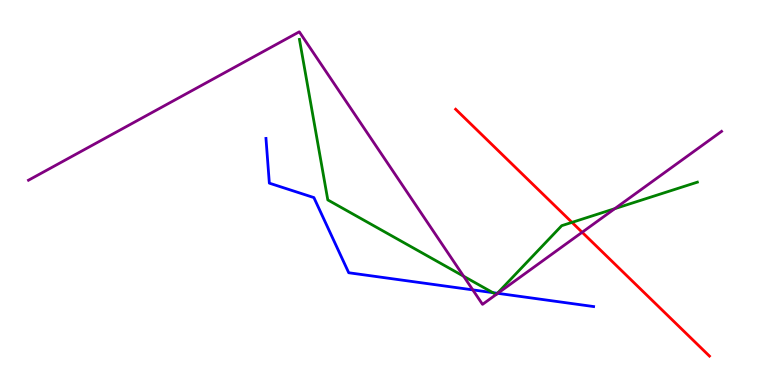[{'lines': ['blue', 'red'], 'intersections': []}, {'lines': ['green', 'red'], 'intersections': [{'x': 7.38, 'y': 4.22}]}, {'lines': ['purple', 'red'], 'intersections': [{'x': 7.51, 'y': 3.97}]}, {'lines': ['blue', 'green'], 'intersections': [{'x': 6.36, 'y': 2.4}, {'x': 6.42, 'y': 2.38}]}, {'lines': ['blue', 'purple'], 'intersections': [{'x': 6.1, 'y': 2.47}, {'x': 6.42, 'y': 2.38}]}, {'lines': ['green', 'purple'], 'intersections': [{'x': 5.98, 'y': 2.83}, {'x': 6.4, 'y': 2.35}, {'x': 6.4, 'y': 2.35}, {'x': 7.93, 'y': 4.58}]}]